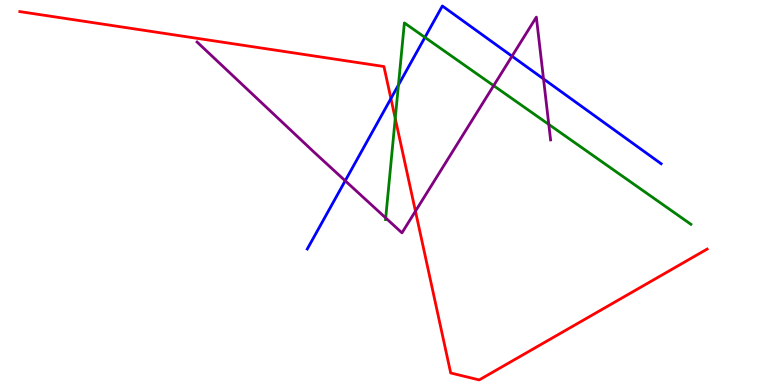[{'lines': ['blue', 'red'], 'intersections': [{'x': 5.04, 'y': 7.44}]}, {'lines': ['green', 'red'], 'intersections': [{'x': 5.1, 'y': 6.92}]}, {'lines': ['purple', 'red'], 'intersections': [{'x': 5.36, 'y': 4.51}]}, {'lines': ['blue', 'green'], 'intersections': [{'x': 5.14, 'y': 7.79}, {'x': 5.48, 'y': 9.03}]}, {'lines': ['blue', 'purple'], 'intersections': [{'x': 4.45, 'y': 5.3}, {'x': 6.61, 'y': 8.54}, {'x': 7.01, 'y': 7.95}]}, {'lines': ['green', 'purple'], 'intersections': [{'x': 4.98, 'y': 4.34}, {'x': 6.37, 'y': 7.78}, {'x': 7.08, 'y': 6.77}]}]